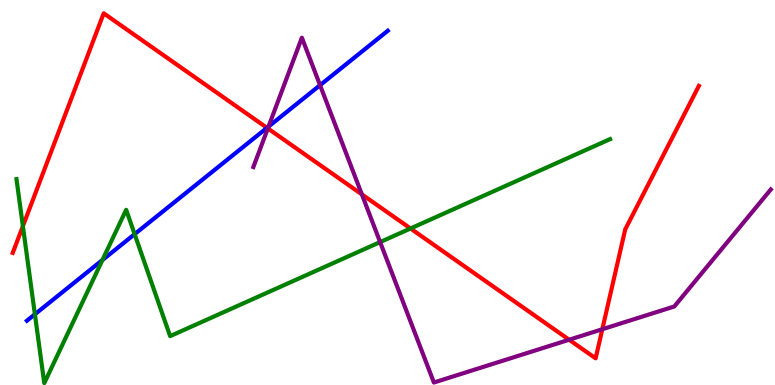[{'lines': ['blue', 'red'], 'intersections': [{'x': 3.44, 'y': 6.68}]}, {'lines': ['green', 'red'], 'intersections': [{'x': 0.295, 'y': 4.13}, {'x': 5.3, 'y': 4.07}]}, {'lines': ['purple', 'red'], 'intersections': [{'x': 3.46, 'y': 6.66}, {'x': 4.67, 'y': 4.95}, {'x': 7.34, 'y': 1.18}, {'x': 7.77, 'y': 1.45}]}, {'lines': ['blue', 'green'], 'intersections': [{'x': 0.45, 'y': 1.84}, {'x': 1.32, 'y': 3.25}, {'x': 1.74, 'y': 3.92}]}, {'lines': ['blue', 'purple'], 'intersections': [{'x': 3.46, 'y': 6.71}, {'x': 4.13, 'y': 7.79}]}, {'lines': ['green', 'purple'], 'intersections': [{'x': 4.9, 'y': 3.71}]}]